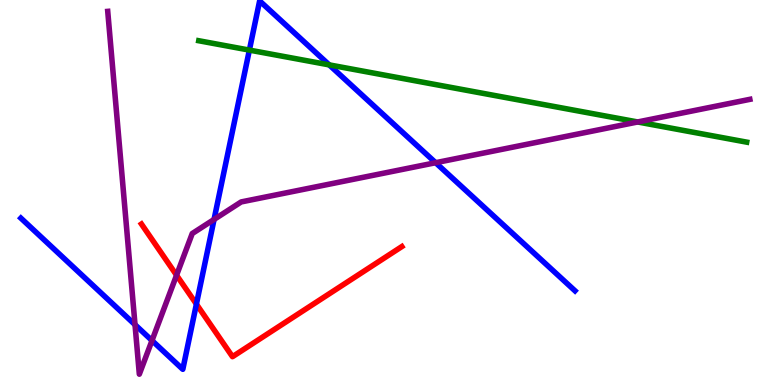[{'lines': ['blue', 'red'], 'intersections': [{'x': 2.53, 'y': 2.1}]}, {'lines': ['green', 'red'], 'intersections': []}, {'lines': ['purple', 'red'], 'intersections': [{'x': 2.28, 'y': 2.85}]}, {'lines': ['blue', 'green'], 'intersections': [{'x': 3.22, 'y': 8.7}, {'x': 4.25, 'y': 8.31}]}, {'lines': ['blue', 'purple'], 'intersections': [{'x': 1.74, 'y': 1.57}, {'x': 1.96, 'y': 1.15}, {'x': 2.76, 'y': 4.3}, {'x': 5.62, 'y': 5.77}]}, {'lines': ['green', 'purple'], 'intersections': [{'x': 8.23, 'y': 6.83}]}]